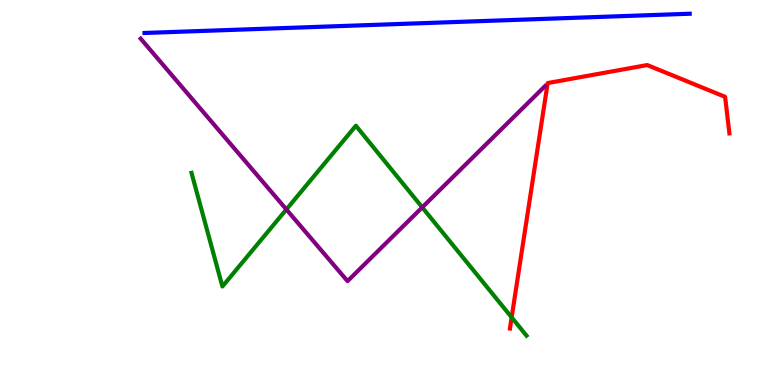[{'lines': ['blue', 'red'], 'intersections': []}, {'lines': ['green', 'red'], 'intersections': [{'x': 6.6, 'y': 1.76}]}, {'lines': ['purple', 'red'], 'intersections': []}, {'lines': ['blue', 'green'], 'intersections': []}, {'lines': ['blue', 'purple'], 'intersections': []}, {'lines': ['green', 'purple'], 'intersections': [{'x': 3.7, 'y': 4.56}, {'x': 5.45, 'y': 4.61}]}]